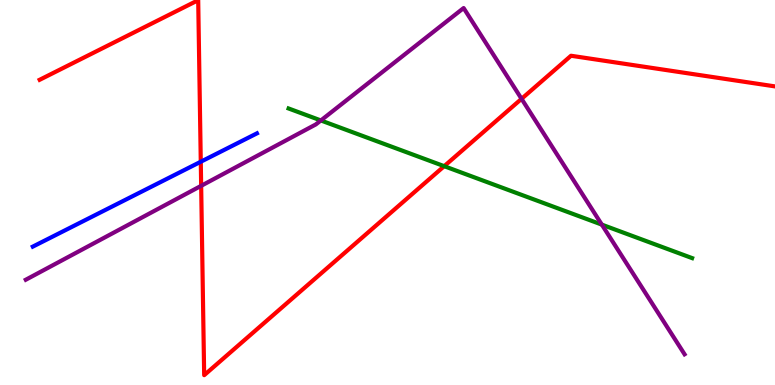[{'lines': ['blue', 'red'], 'intersections': [{'x': 2.59, 'y': 5.8}]}, {'lines': ['green', 'red'], 'intersections': [{'x': 5.73, 'y': 5.68}]}, {'lines': ['purple', 'red'], 'intersections': [{'x': 2.6, 'y': 5.17}, {'x': 6.73, 'y': 7.43}]}, {'lines': ['blue', 'green'], 'intersections': []}, {'lines': ['blue', 'purple'], 'intersections': []}, {'lines': ['green', 'purple'], 'intersections': [{'x': 4.14, 'y': 6.87}, {'x': 7.77, 'y': 4.17}]}]